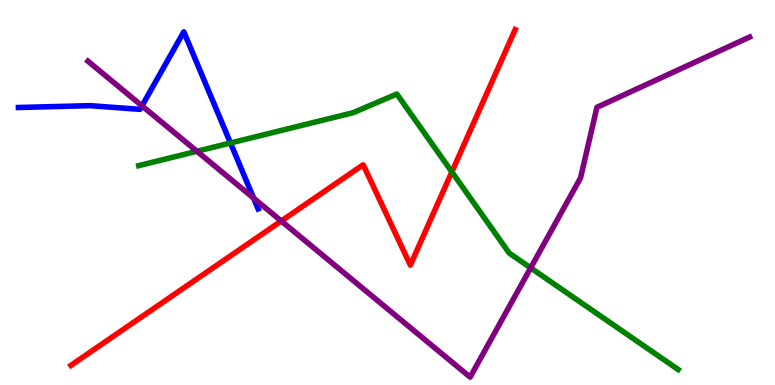[{'lines': ['blue', 'red'], 'intersections': []}, {'lines': ['green', 'red'], 'intersections': [{'x': 5.83, 'y': 5.54}]}, {'lines': ['purple', 'red'], 'intersections': [{'x': 3.63, 'y': 4.26}]}, {'lines': ['blue', 'green'], 'intersections': [{'x': 2.97, 'y': 6.29}]}, {'lines': ['blue', 'purple'], 'intersections': [{'x': 1.83, 'y': 7.25}, {'x': 3.27, 'y': 4.85}]}, {'lines': ['green', 'purple'], 'intersections': [{'x': 2.54, 'y': 6.07}, {'x': 6.85, 'y': 3.04}]}]